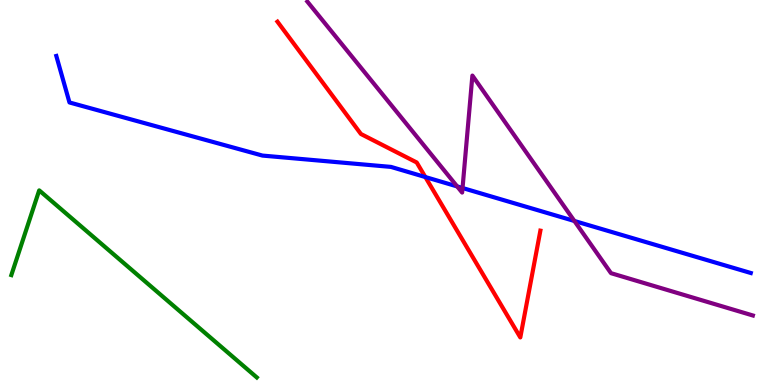[{'lines': ['blue', 'red'], 'intersections': [{'x': 5.49, 'y': 5.4}]}, {'lines': ['green', 'red'], 'intersections': []}, {'lines': ['purple', 'red'], 'intersections': []}, {'lines': ['blue', 'green'], 'intersections': []}, {'lines': ['blue', 'purple'], 'intersections': [{'x': 5.9, 'y': 5.16}, {'x': 5.97, 'y': 5.12}, {'x': 7.41, 'y': 4.26}]}, {'lines': ['green', 'purple'], 'intersections': []}]